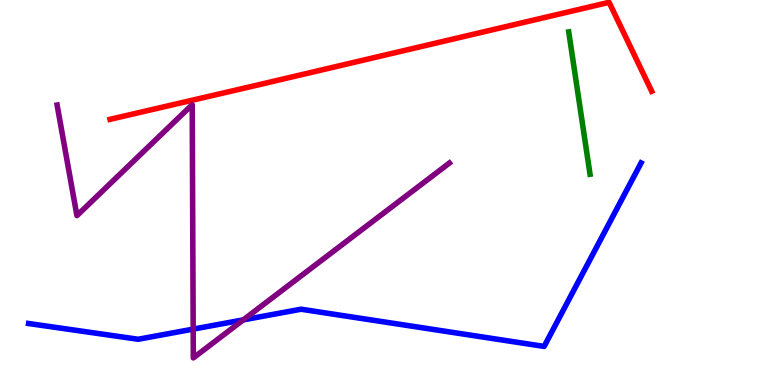[{'lines': ['blue', 'red'], 'intersections': []}, {'lines': ['green', 'red'], 'intersections': []}, {'lines': ['purple', 'red'], 'intersections': []}, {'lines': ['blue', 'green'], 'intersections': []}, {'lines': ['blue', 'purple'], 'intersections': [{'x': 2.49, 'y': 1.45}, {'x': 3.14, 'y': 1.69}]}, {'lines': ['green', 'purple'], 'intersections': []}]